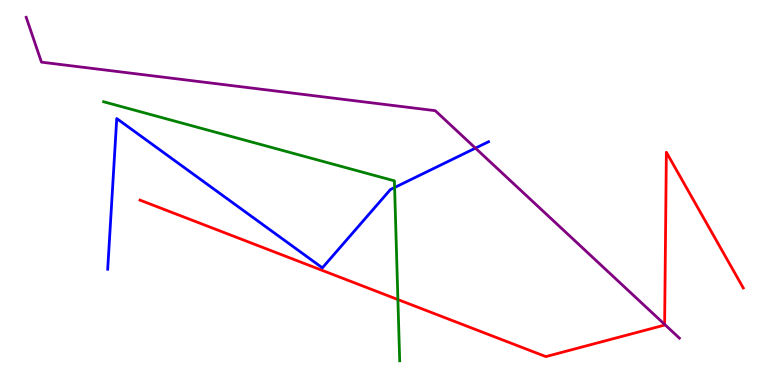[{'lines': ['blue', 'red'], 'intersections': []}, {'lines': ['green', 'red'], 'intersections': [{'x': 5.13, 'y': 2.22}]}, {'lines': ['purple', 'red'], 'intersections': [{'x': 8.58, 'y': 1.57}]}, {'lines': ['blue', 'green'], 'intersections': [{'x': 5.09, 'y': 5.13}]}, {'lines': ['blue', 'purple'], 'intersections': [{'x': 6.13, 'y': 6.15}]}, {'lines': ['green', 'purple'], 'intersections': []}]